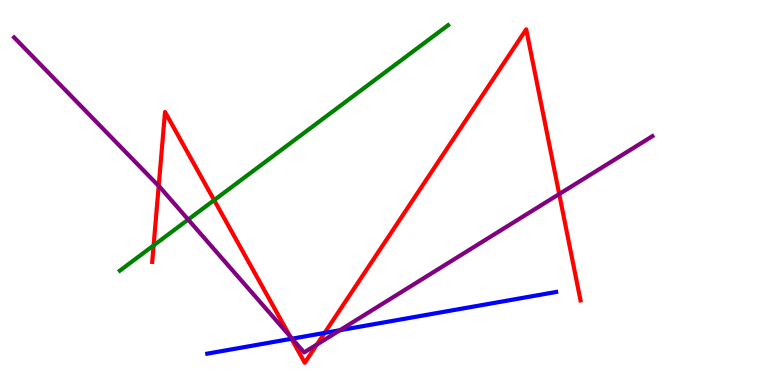[{'lines': ['blue', 'red'], 'intersections': [{'x': 3.76, 'y': 1.2}, {'x': 4.19, 'y': 1.35}]}, {'lines': ['green', 'red'], 'intersections': [{'x': 1.98, 'y': 3.63}, {'x': 2.76, 'y': 4.8}]}, {'lines': ['purple', 'red'], 'intersections': [{'x': 2.05, 'y': 5.17}, {'x': 3.74, 'y': 1.27}, {'x': 4.09, 'y': 1.05}, {'x': 7.22, 'y': 4.96}]}, {'lines': ['blue', 'green'], 'intersections': []}, {'lines': ['blue', 'purple'], 'intersections': [{'x': 3.77, 'y': 1.2}, {'x': 4.39, 'y': 1.42}]}, {'lines': ['green', 'purple'], 'intersections': [{'x': 2.43, 'y': 4.3}]}]